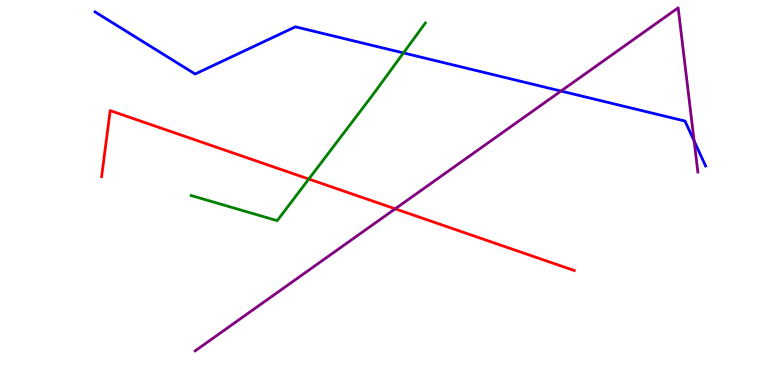[{'lines': ['blue', 'red'], 'intersections': []}, {'lines': ['green', 'red'], 'intersections': [{'x': 3.98, 'y': 5.35}]}, {'lines': ['purple', 'red'], 'intersections': [{'x': 5.1, 'y': 4.58}]}, {'lines': ['blue', 'green'], 'intersections': [{'x': 5.21, 'y': 8.63}]}, {'lines': ['blue', 'purple'], 'intersections': [{'x': 7.24, 'y': 7.64}, {'x': 8.96, 'y': 6.34}]}, {'lines': ['green', 'purple'], 'intersections': []}]